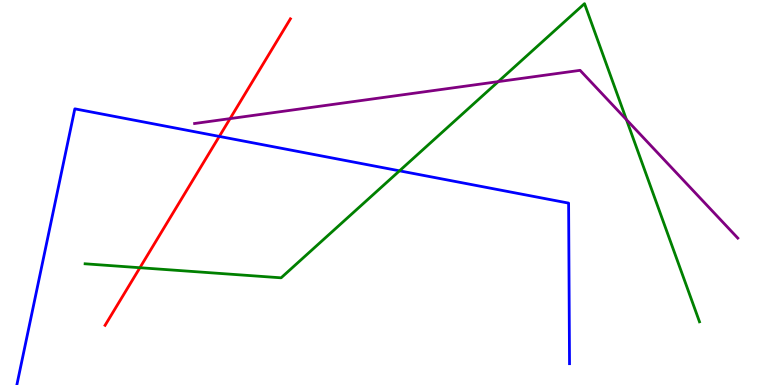[{'lines': ['blue', 'red'], 'intersections': [{'x': 2.83, 'y': 6.46}]}, {'lines': ['green', 'red'], 'intersections': [{'x': 1.81, 'y': 3.05}]}, {'lines': ['purple', 'red'], 'intersections': [{'x': 2.97, 'y': 6.92}]}, {'lines': ['blue', 'green'], 'intersections': [{'x': 5.15, 'y': 5.56}]}, {'lines': ['blue', 'purple'], 'intersections': []}, {'lines': ['green', 'purple'], 'intersections': [{'x': 6.43, 'y': 7.88}, {'x': 8.08, 'y': 6.89}]}]